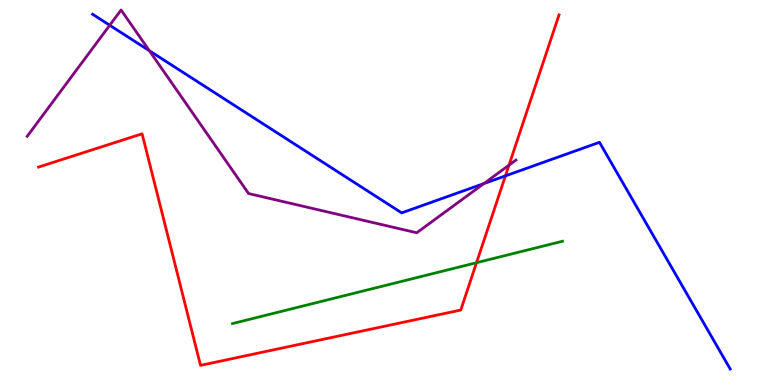[{'lines': ['blue', 'red'], 'intersections': [{'x': 6.52, 'y': 5.43}]}, {'lines': ['green', 'red'], 'intersections': [{'x': 6.15, 'y': 3.18}]}, {'lines': ['purple', 'red'], 'intersections': [{'x': 6.57, 'y': 5.71}]}, {'lines': ['blue', 'green'], 'intersections': []}, {'lines': ['blue', 'purple'], 'intersections': [{'x': 1.42, 'y': 9.34}, {'x': 1.93, 'y': 8.68}, {'x': 6.24, 'y': 5.23}]}, {'lines': ['green', 'purple'], 'intersections': []}]